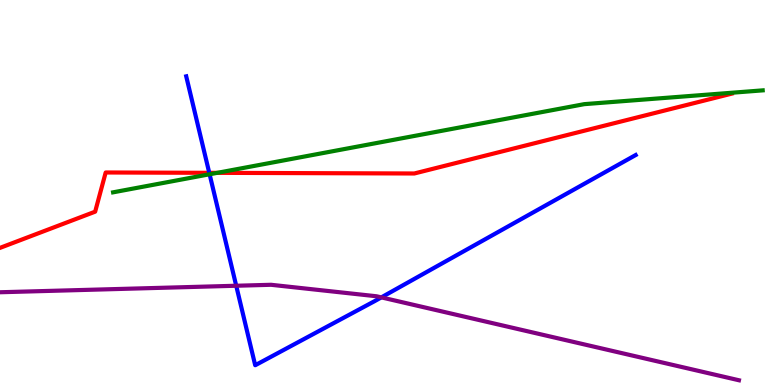[{'lines': ['blue', 'red'], 'intersections': [{'x': 2.7, 'y': 5.51}]}, {'lines': ['green', 'red'], 'intersections': [{'x': 2.8, 'y': 5.51}]}, {'lines': ['purple', 'red'], 'intersections': []}, {'lines': ['blue', 'green'], 'intersections': [{'x': 2.7, 'y': 5.47}]}, {'lines': ['blue', 'purple'], 'intersections': [{'x': 3.05, 'y': 2.58}, {'x': 4.92, 'y': 2.28}]}, {'lines': ['green', 'purple'], 'intersections': []}]